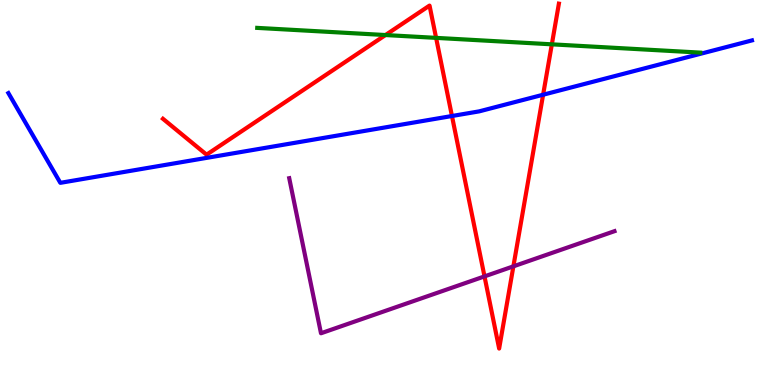[{'lines': ['blue', 'red'], 'intersections': [{'x': 5.83, 'y': 6.99}, {'x': 7.01, 'y': 7.54}]}, {'lines': ['green', 'red'], 'intersections': [{'x': 4.97, 'y': 9.09}, {'x': 5.63, 'y': 9.02}, {'x': 7.12, 'y': 8.85}]}, {'lines': ['purple', 'red'], 'intersections': [{'x': 6.25, 'y': 2.82}, {'x': 6.62, 'y': 3.08}]}, {'lines': ['blue', 'green'], 'intersections': []}, {'lines': ['blue', 'purple'], 'intersections': []}, {'lines': ['green', 'purple'], 'intersections': []}]